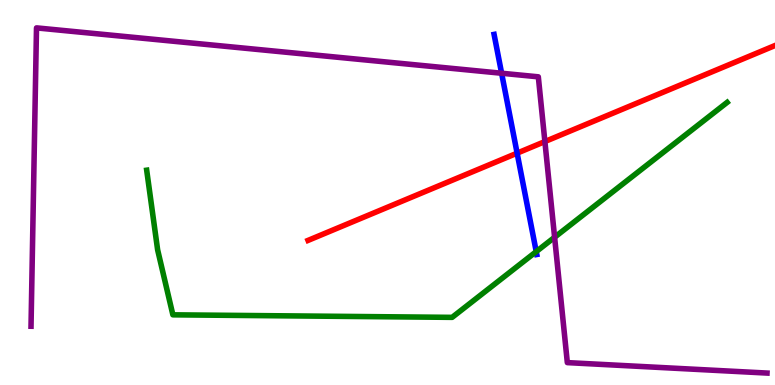[{'lines': ['blue', 'red'], 'intersections': [{'x': 6.67, 'y': 6.02}]}, {'lines': ['green', 'red'], 'intersections': []}, {'lines': ['purple', 'red'], 'intersections': [{'x': 7.03, 'y': 6.32}]}, {'lines': ['blue', 'green'], 'intersections': [{'x': 6.92, 'y': 3.46}]}, {'lines': ['blue', 'purple'], 'intersections': [{'x': 6.47, 'y': 8.1}]}, {'lines': ['green', 'purple'], 'intersections': [{'x': 7.16, 'y': 3.84}]}]